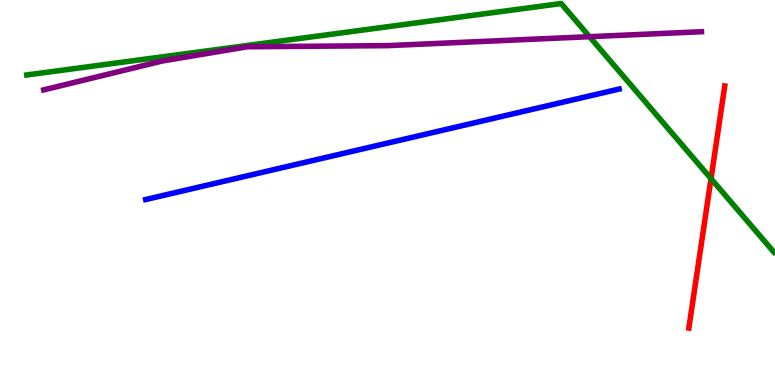[{'lines': ['blue', 'red'], 'intersections': []}, {'lines': ['green', 'red'], 'intersections': [{'x': 9.17, 'y': 5.36}]}, {'lines': ['purple', 'red'], 'intersections': []}, {'lines': ['blue', 'green'], 'intersections': []}, {'lines': ['blue', 'purple'], 'intersections': []}, {'lines': ['green', 'purple'], 'intersections': [{'x': 7.61, 'y': 9.05}]}]